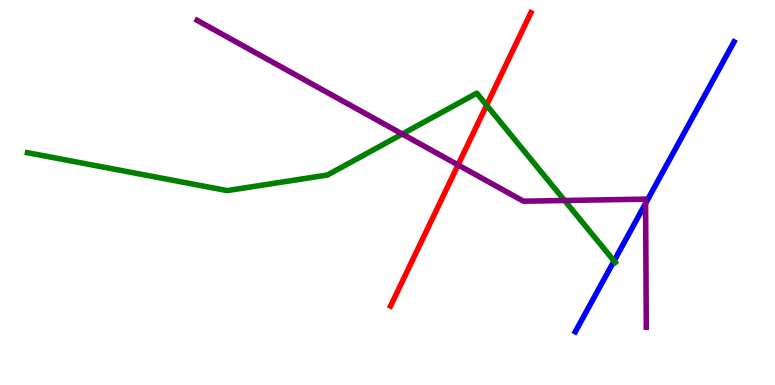[{'lines': ['blue', 'red'], 'intersections': []}, {'lines': ['green', 'red'], 'intersections': [{'x': 6.28, 'y': 7.27}]}, {'lines': ['purple', 'red'], 'intersections': [{'x': 5.91, 'y': 5.72}]}, {'lines': ['blue', 'green'], 'intersections': [{'x': 7.92, 'y': 3.22}]}, {'lines': ['blue', 'purple'], 'intersections': [{'x': 8.33, 'y': 4.72}]}, {'lines': ['green', 'purple'], 'intersections': [{'x': 5.19, 'y': 6.52}, {'x': 7.28, 'y': 4.79}]}]